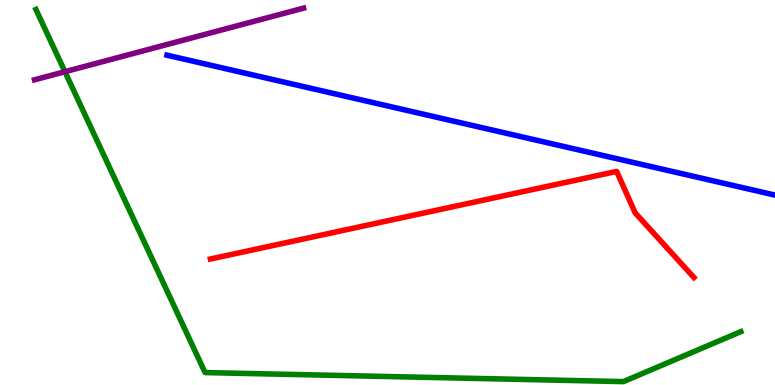[{'lines': ['blue', 'red'], 'intersections': []}, {'lines': ['green', 'red'], 'intersections': []}, {'lines': ['purple', 'red'], 'intersections': []}, {'lines': ['blue', 'green'], 'intersections': []}, {'lines': ['blue', 'purple'], 'intersections': []}, {'lines': ['green', 'purple'], 'intersections': [{'x': 0.838, 'y': 8.14}]}]